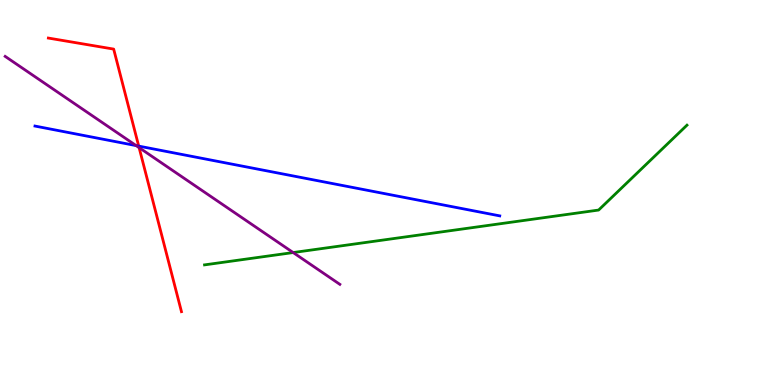[{'lines': ['blue', 'red'], 'intersections': [{'x': 1.79, 'y': 6.21}]}, {'lines': ['green', 'red'], 'intersections': []}, {'lines': ['purple', 'red'], 'intersections': [{'x': 1.79, 'y': 6.17}]}, {'lines': ['blue', 'green'], 'intersections': []}, {'lines': ['blue', 'purple'], 'intersections': [{'x': 1.76, 'y': 6.22}]}, {'lines': ['green', 'purple'], 'intersections': [{'x': 3.78, 'y': 3.44}]}]